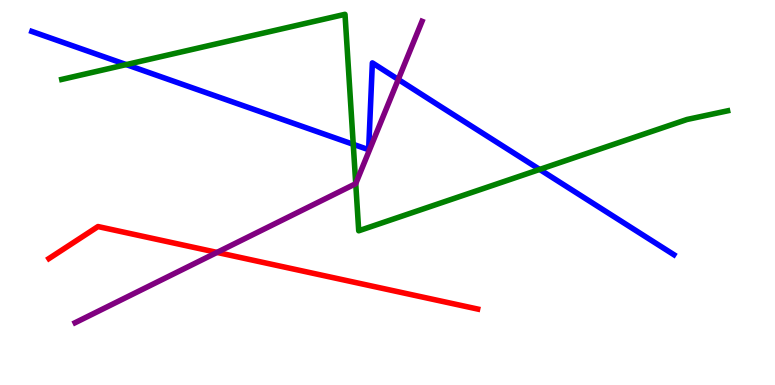[{'lines': ['blue', 'red'], 'intersections': []}, {'lines': ['green', 'red'], 'intersections': []}, {'lines': ['purple', 'red'], 'intersections': [{'x': 2.8, 'y': 3.44}]}, {'lines': ['blue', 'green'], 'intersections': [{'x': 1.63, 'y': 8.32}, {'x': 4.56, 'y': 6.25}, {'x': 6.96, 'y': 5.6}]}, {'lines': ['blue', 'purple'], 'intersections': [{'x': 5.14, 'y': 7.94}]}, {'lines': ['green', 'purple'], 'intersections': [{'x': 4.59, 'y': 5.23}]}]